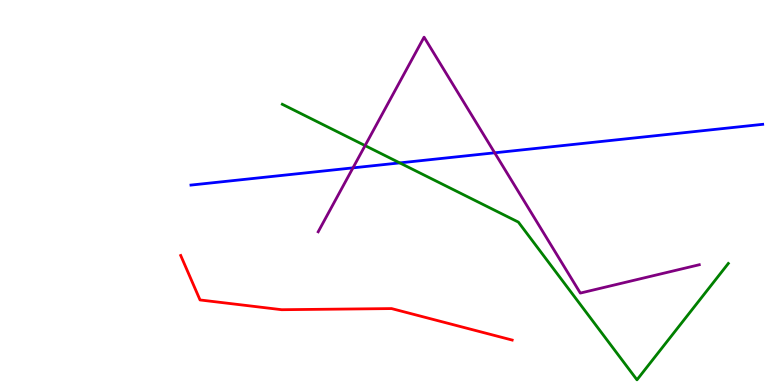[{'lines': ['blue', 'red'], 'intersections': []}, {'lines': ['green', 'red'], 'intersections': []}, {'lines': ['purple', 'red'], 'intersections': []}, {'lines': ['blue', 'green'], 'intersections': [{'x': 5.16, 'y': 5.77}]}, {'lines': ['blue', 'purple'], 'intersections': [{'x': 4.55, 'y': 5.64}, {'x': 6.38, 'y': 6.03}]}, {'lines': ['green', 'purple'], 'intersections': [{'x': 4.71, 'y': 6.22}]}]